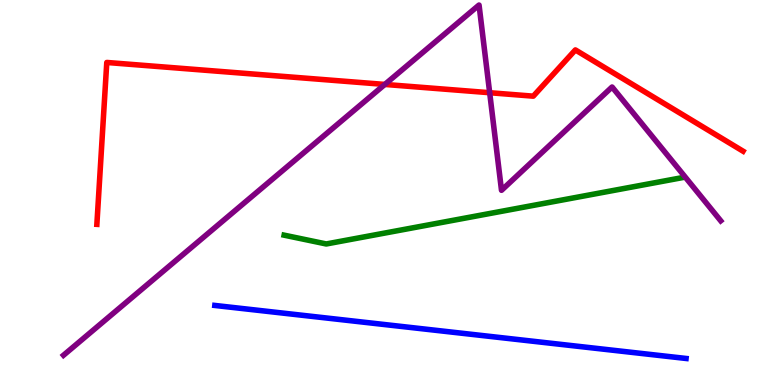[{'lines': ['blue', 'red'], 'intersections': []}, {'lines': ['green', 'red'], 'intersections': []}, {'lines': ['purple', 'red'], 'intersections': [{'x': 4.97, 'y': 7.81}, {'x': 6.32, 'y': 7.59}]}, {'lines': ['blue', 'green'], 'intersections': []}, {'lines': ['blue', 'purple'], 'intersections': []}, {'lines': ['green', 'purple'], 'intersections': []}]